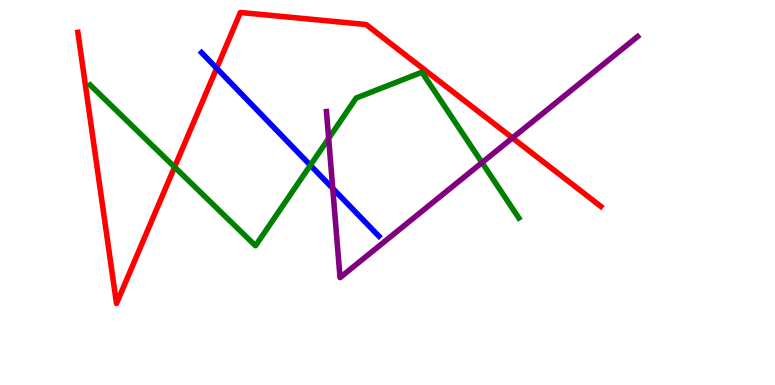[{'lines': ['blue', 'red'], 'intersections': [{'x': 2.8, 'y': 8.23}]}, {'lines': ['green', 'red'], 'intersections': [{'x': 2.25, 'y': 5.66}]}, {'lines': ['purple', 'red'], 'intersections': [{'x': 6.61, 'y': 6.42}]}, {'lines': ['blue', 'green'], 'intersections': [{'x': 4.0, 'y': 5.71}]}, {'lines': ['blue', 'purple'], 'intersections': [{'x': 4.29, 'y': 5.11}]}, {'lines': ['green', 'purple'], 'intersections': [{'x': 4.24, 'y': 6.4}, {'x': 6.22, 'y': 5.78}]}]